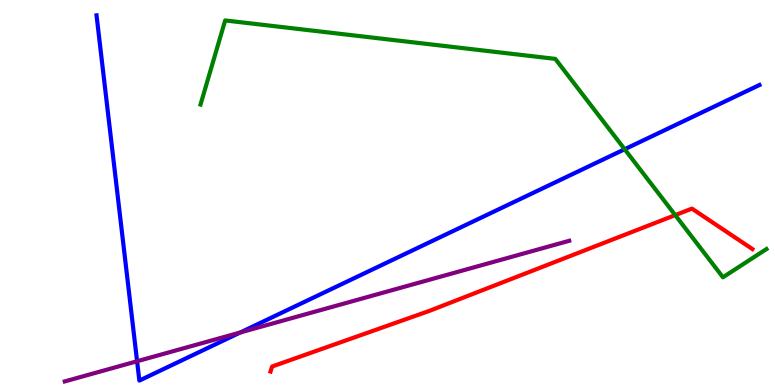[{'lines': ['blue', 'red'], 'intersections': []}, {'lines': ['green', 'red'], 'intersections': [{'x': 8.71, 'y': 4.41}]}, {'lines': ['purple', 'red'], 'intersections': []}, {'lines': ['blue', 'green'], 'intersections': [{'x': 8.06, 'y': 6.12}]}, {'lines': ['blue', 'purple'], 'intersections': [{'x': 1.77, 'y': 0.617}, {'x': 3.1, 'y': 1.36}]}, {'lines': ['green', 'purple'], 'intersections': []}]